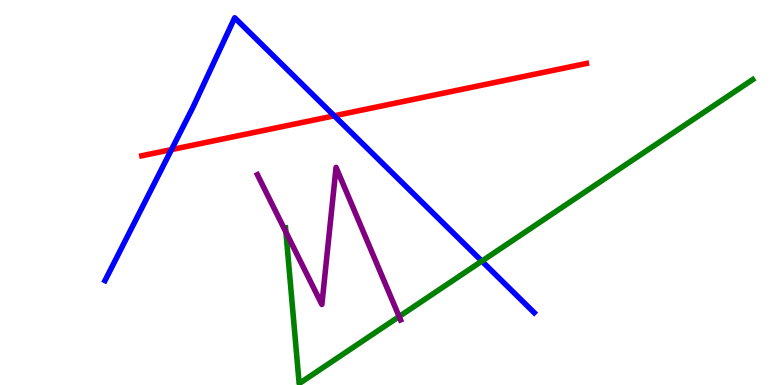[{'lines': ['blue', 'red'], 'intersections': [{'x': 2.21, 'y': 6.11}, {'x': 4.31, 'y': 6.99}]}, {'lines': ['green', 'red'], 'intersections': []}, {'lines': ['purple', 'red'], 'intersections': []}, {'lines': ['blue', 'green'], 'intersections': [{'x': 6.22, 'y': 3.22}]}, {'lines': ['blue', 'purple'], 'intersections': []}, {'lines': ['green', 'purple'], 'intersections': [{'x': 3.69, 'y': 3.97}, {'x': 5.15, 'y': 1.78}]}]